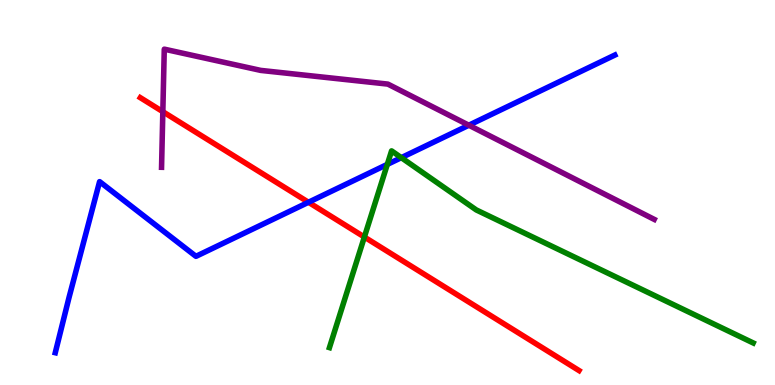[{'lines': ['blue', 'red'], 'intersections': [{'x': 3.98, 'y': 4.75}]}, {'lines': ['green', 'red'], 'intersections': [{'x': 4.7, 'y': 3.84}]}, {'lines': ['purple', 'red'], 'intersections': [{'x': 2.1, 'y': 7.1}]}, {'lines': ['blue', 'green'], 'intersections': [{'x': 5.0, 'y': 5.73}, {'x': 5.18, 'y': 5.9}]}, {'lines': ['blue', 'purple'], 'intersections': [{'x': 6.05, 'y': 6.75}]}, {'lines': ['green', 'purple'], 'intersections': []}]